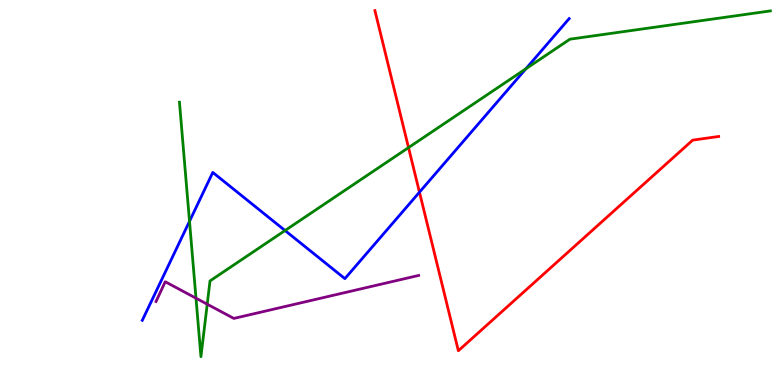[{'lines': ['blue', 'red'], 'intersections': [{'x': 5.41, 'y': 5.01}]}, {'lines': ['green', 'red'], 'intersections': [{'x': 5.27, 'y': 6.17}]}, {'lines': ['purple', 'red'], 'intersections': []}, {'lines': ['blue', 'green'], 'intersections': [{'x': 2.45, 'y': 4.25}, {'x': 3.68, 'y': 4.01}, {'x': 6.79, 'y': 8.21}]}, {'lines': ['blue', 'purple'], 'intersections': []}, {'lines': ['green', 'purple'], 'intersections': [{'x': 2.53, 'y': 2.25}, {'x': 2.67, 'y': 2.1}]}]